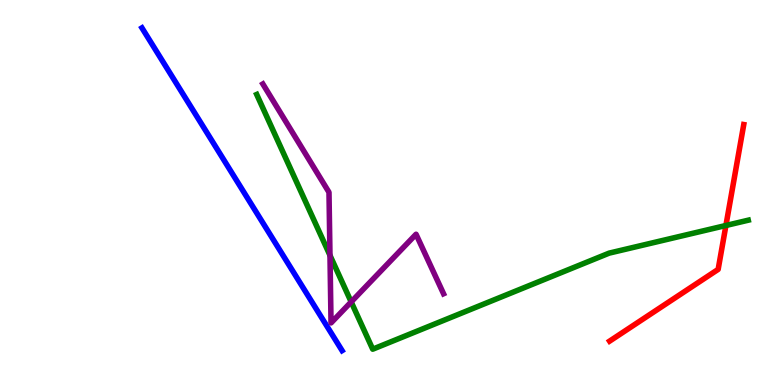[{'lines': ['blue', 'red'], 'intersections': []}, {'lines': ['green', 'red'], 'intersections': [{'x': 9.37, 'y': 4.14}]}, {'lines': ['purple', 'red'], 'intersections': []}, {'lines': ['blue', 'green'], 'intersections': []}, {'lines': ['blue', 'purple'], 'intersections': []}, {'lines': ['green', 'purple'], 'intersections': [{'x': 4.26, 'y': 3.37}, {'x': 4.53, 'y': 2.16}]}]